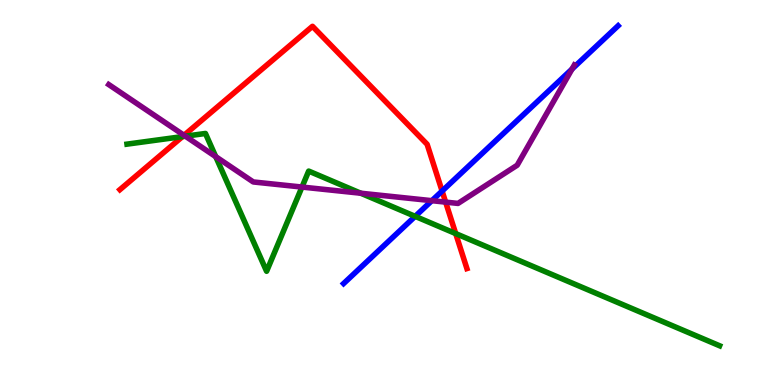[{'lines': ['blue', 'red'], 'intersections': [{'x': 5.7, 'y': 5.04}]}, {'lines': ['green', 'red'], 'intersections': [{'x': 2.35, 'y': 6.45}, {'x': 5.88, 'y': 3.93}]}, {'lines': ['purple', 'red'], 'intersections': [{'x': 2.37, 'y': 6.49}, {'x': 5.75, 'y': 4.75}]}, {'lines': ['blue', 'green'], 'intersections': [{'x': 5.36, 'y': 4.38}]}, {'lines': ['blue', 'purple'], 'intersections': [{'x': 5.57, 'y': 4.79}, {'x': 7.38, 'y': 8.21}]}, {'lines': ['green', 'purple'], 'intersections': [{'x': 2.39, 'y': 6.46}, {'x': 2.78, 'y': 5.93}, {'x': 3.9, 'y': 5.14}, {'x': 4.66, 'y': 4.98}]}]